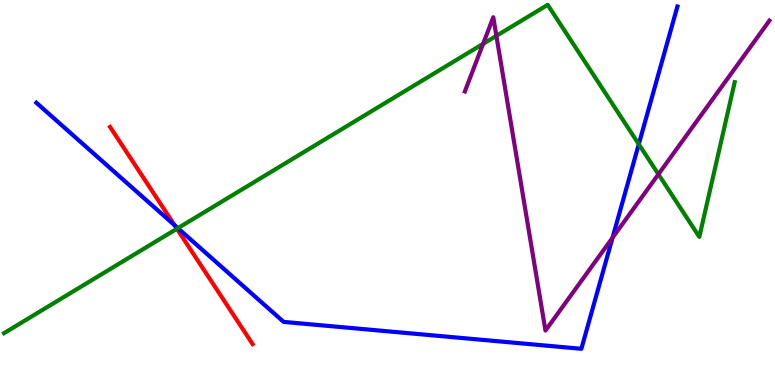[{'lines': ['blue', 'red'], 'intersections': [{'x': 2.25, 'y': 4.15}]}, {'lines': ['green', 'red'], 'intersections': [{'x': 2.28, 'y': 4.06}]}, {'lines': ['purple', 'red'], 'intersections': []}, {'lines': ['blue', 'green'], 'intersections': [{'x': 2.3, 'y': 4.07}, {'x': 8.24, 'y': 6.25}]}, {'lines': ['blue', 'purple'], 'intersections': [{'x': 7.9, 'y': 3.82}]}, {'lines': ['green', 'purple'], 'intersections': [{'x': 6.23, 'y': 8.86}, {'x': 6.4, 'y': 9.07}, {'x': 8.5, 'y': 5.47}]}]